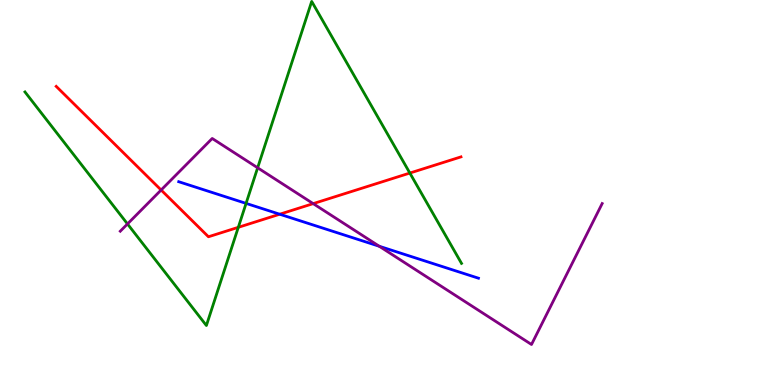[{'lines': ['blue', 'red'], 'intersections': [{'x': 3.61, 'y': 4.44}]}, {'lines': ['green', 'red'], 'intersections': [{'x': 3.07, 'y': 4.1}, {'x': 5.29, 'y': 5.51}]}, {'lines': ['purple', 'red'], 'intersections': [{'x': 2.08, 'y': 5.06}, {'x': 4.04, 'y': 4.71}]}, {'lines': ['blue', 'green'], 'intersections': [{'x': 3.18, 'y': 4.72}]}, {'lines': ['blue', 'purple'], 'intersections': [{'x': 4.89, 'y': 3.6}]}, {'lines': ['green', 'purple'], 'intersections': [{'x': 1.65, 'y': 4.18}, {'x': 3.32, 'y': 5.64}]}]